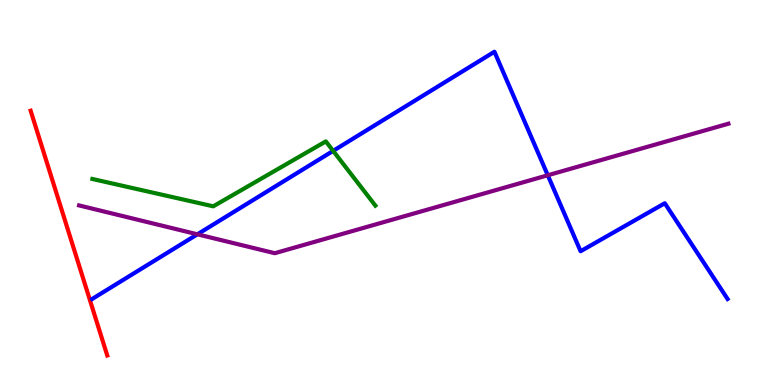[{'lines': ['blue', 'red'], 'intersections': []}, {'lines': ['green', 'red'], 'intersections': []}, {'lines': ['purple', 'red'], 'intersections': []}, {'lines': ['blue', 'green'], 'intersections': [{'x': 4.3, 'y': 6.08}]}, {'lines': ['blue', 'purple'], 'intersections': [{'x': 2.55, 'y': 3.91}, {'x': 7.07, 'y': 5.45}]}, {'lines': ['green', 'purple'], 'intersections': []}]